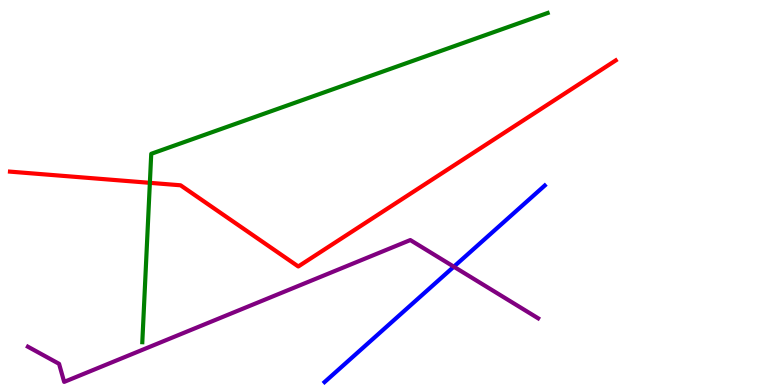[{'lines': ['blue', 'red'], 'intersections': []}, {'lines': ['green', 'red'], 'intersections': [{'x': 1.93, 'y': 5.25}]}, {'lines': ['purple', 'red'], 'intersections': []}, {'lines': ['blue', 'green'], 'intersections': []}, {'lines': ['blue', 'purple'], 'intersections': [{'x': 5.86, 'y': 3.07}]}, {'lines': ['green', 'purple'], 'intersections': []}]